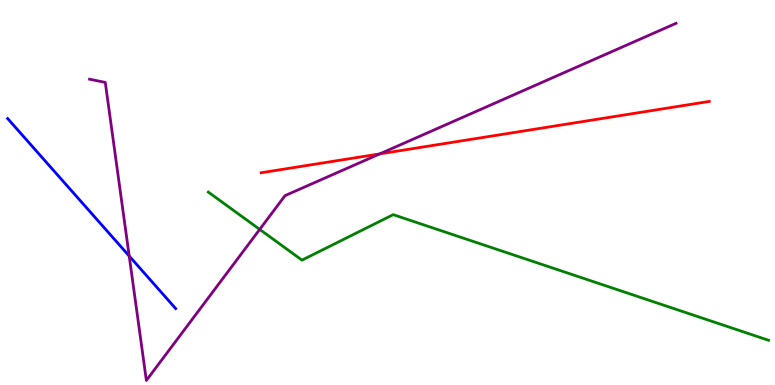[{'lines': ['blue', 'red'], 'intersections': []}, {'lines': ['green', 'red'], 'intersections': []}, {'lines': ['purple', 'red'], 'intersections': [{'x': 4.9, 'y': 6.0}]}, {'lines': ['blue', 'green'], 'intersections': []}, {'lines': ['blue', 'purple'], 'intersections': [{'x': 1.67, 'y': 3.35}]}, {'lines': ['green', 'purple'], 'intersections': [{'x': 3.35, 'y': 4.04}]}]